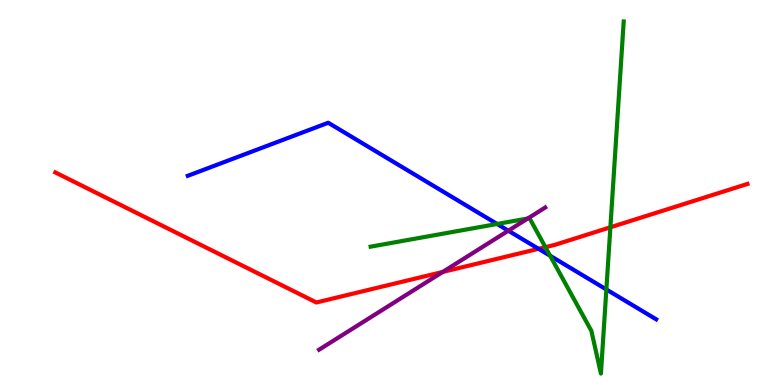[{'lines': ['blue', 'red'], 'intersections': [{'x': 6.95, 'y': 3.54}]}, {'lines': ['green', 'red'], 'intersections': [{'x': 7.04, 'y': 3.58}, {'x': 7.88, 'y': 4.1}]}, {'lines': ['purple', 'red'], 'intersections': [{'x': 5.71, 'y': 2.94}]}, {'lines': ['blue', 'green'], 'intersections': [{'x': 6.41, 'y': 4.18}, {'x': 7.1, 'y': 3.36}, {'x': 7.82, 'y': 2.48}]}, {'lines': ['blue', 'purple'], 'intersections': [{'x': 6.56, 'y': 4.01}]}, {'lines': ['green', 'purple'], 'intersections': [{'x': 6.81, 'y': 4.33}]}]